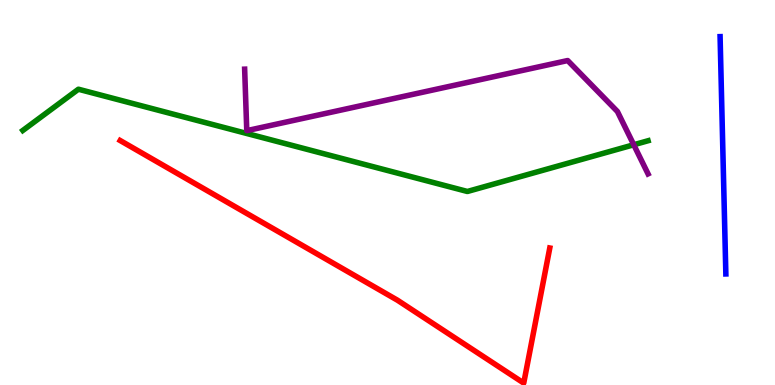[{'lines': ['blue', 'red'], 'intersections': []}, {'lines': ['green', 'red'], 'intersections': []}, {'lines': ['purple', 'red'], 'intersections': []}, {'lines': ['blue', 'green'], 'intersections': []}, {'lines': ['blue', 'purple'], 'intersections': []}, {'lines': ['green', 'purple'], 'intersections': [{'x': 8.18, 'y': 6.24}]}]